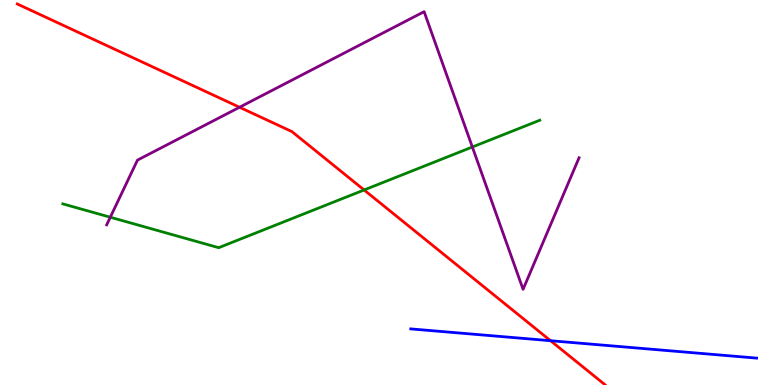[{'lines': ['blue', 'red'], 'intersections': [{'x': 7.1, 'y': 1.15}]}, {'lines': ['green', 'red'], 'intersections': [{'x': 4.7, 'y': 5.07}]}, {'lines': ['purple', 'red'], 'intersections': [{'x': 3.09, 'y': 7.21}]}, {'lines': ['blue', 'green'], 'intersections': []}, {'lines': ['blue', 'purple'], 'intersections': []}, {'lines': ['green', 'purple'], 'intersections': [{'x': 1.42, 'y': 4.36}, {'x': 6.09, 'y': 6.18}]}]